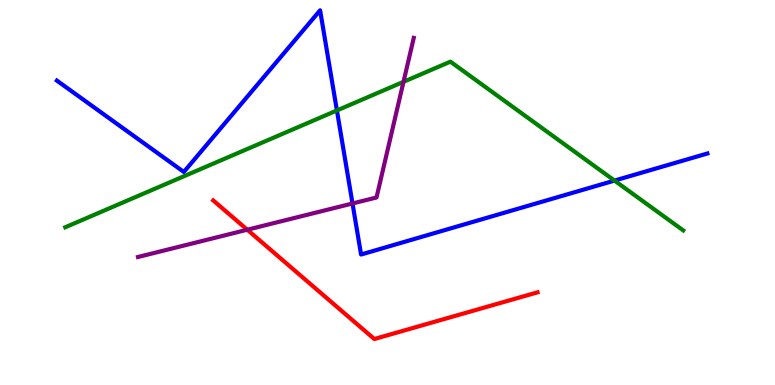[{'lines': ['blue', 'red'], 'intersections': []}, {'lines': ['green', 'red'], 'intersections': []}, {'lines': ['purple', 'red'], 'intersections': [{'x': 3.19, 'y': 4.03}]}, {'lines': ['blue', 'green'], 'intersections': [{'x': 4.35, 'y': 7.13}, {'x': 7.93, 'y': 5.31}]}, {'lines': ['blue', 'purple'], 'intersections': [{'x': 4.55, 'y': 4.71}]}, {'lines': ['green', 'purple'], 'intersections': [{'x': 5.21, 'y': 7.87}]}]